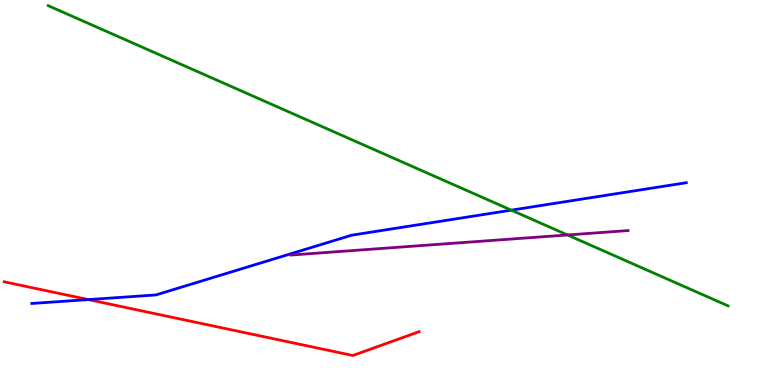[{'lines': ['blue', 'red'], 'intersections': [{'x': 1.14, 'y': 2.22}]}, {'lines': ['green', 'red'], 'intersections': []}, {'lines': ['purple', 'red'], 'intersections': []}, {'lines': ['blue', 'green'], 'intersections': [{'x': 6.6, 'y': 4.54}]}, {'lines': ['blue', 'purple'], 'intersections': []}, {'lines': ['green', 'purple'], 'intersections': [{'x': 7.32, 'y': 3.9}]}]